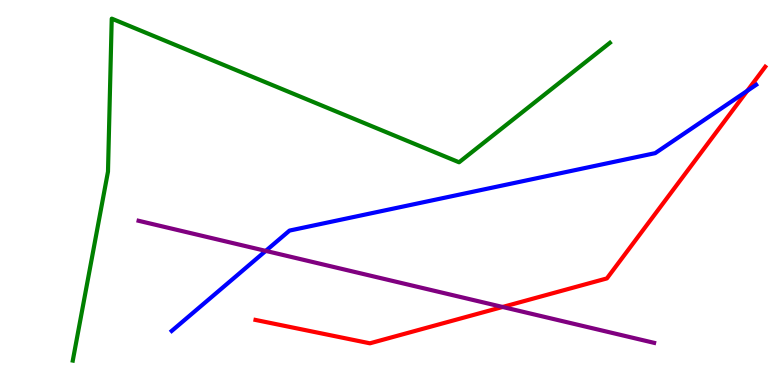[{'lines': ['blue', 'red'], 'intersections': [{'x': 9.64, 'y': 7.64}]}, {'lines': ['green', 'red'], 'intersections': []}, {'lines': ['purple', 'red'], 'intersections': [{'x': 6.49, 'y': 2.03}]}, {'lines': ['blue', 'green'], 'intersections': []}, {'lines': ['blue', 'purple'], 'intersections': [{'x': 3.43, 'y': 3.48}]}, {'lines': ['green', 'purple'], 'intersections': []}]